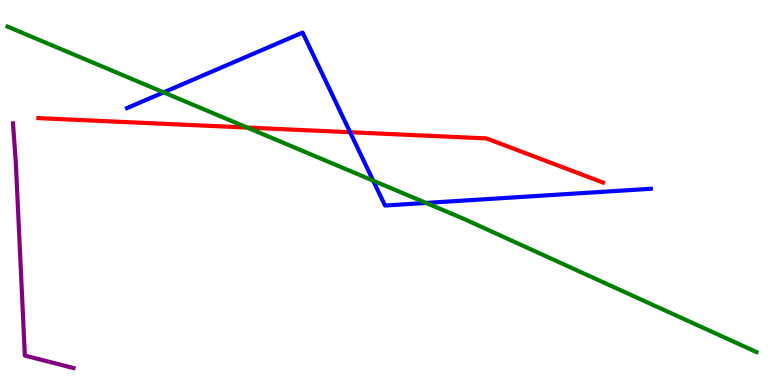[{'lines': ['blue', 'red'], 'intersections': [{'x': 4.52, 'y': 6.57}]}, {'lines': ['green', 'red'], 'intersections': [{'x': 3.19, 'y': 6.69}]}, {'lines': ['purple', 'red'], 'intersections': []}, {'lines': ['blue', 'green'], 'intersections': [{'x': 2.11, 'y': 7.6}, {'x': 4.82, 'y': 5.31}, {'x': 5.5, 'y': 4.73}]}, {'lines': ['blue', 'purple'], 'intersections': []}, {'lines': ['green', 'purple'], 'intersections': []}]